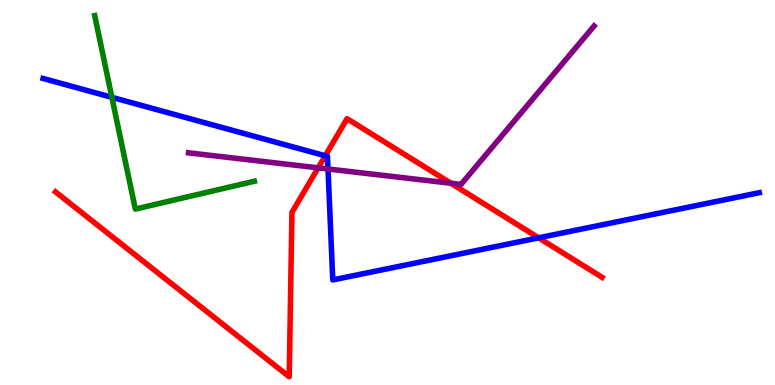[{'lines': ['blue', 'red'], 'intersections': [{'x': 4.2, 'y': 5.95}, {'x': 6.95, 'y': 3.82}]}, {'lines': ['green', 'red'], 'intersections': []}, {'lines': ['purple', 'red'], 'intersections': [{'x': 4.11, 'y': 5.64}, {'x': 5.82, 'y': 5.24}]}, {'lines': ['blue', 'green'], 'intersections': [{'x': 1.44, 'y': 7.47}]}, {'lines': ['blue', 'purple'], 'intersections': [{'x': 4.23, 'y': 5.61}]}, {'lines': ['green', 'purple'], 'intersections': []}]